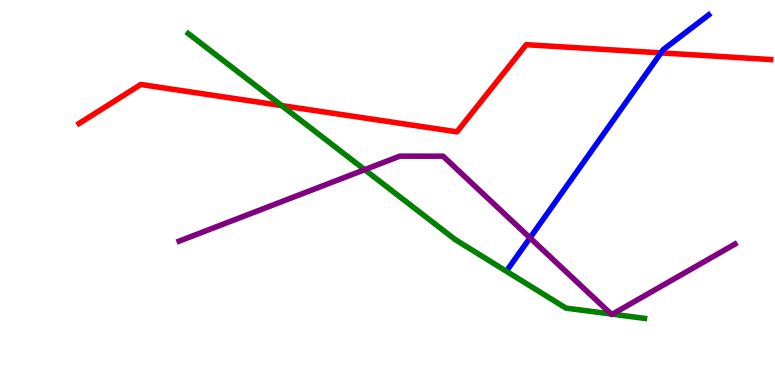[{'lines': ['blue', 'red'], 'intersections': [{'x': 8.53, 'y': 8.63}]}, {'lines': ['green', 'red'], 'intersections': [{'x': 3.63, 'y': 7.26}]}, {'lines': ['purple', 'red'], 'intersections': []}, {'lines': ['blue', 'green'], 'intersections': []}, {'lines': ['blue', 'purple'], 'intersections': [{'x': 6.84, 'y': 3.82}]}, {'lines': ['green', 'purple'], 'intersections': [{'x': 4.71, 'y': 5.59}, {'x': 7.88, 'y': 1.84}, {'x': 7.9, 'y': 1.84}]}]